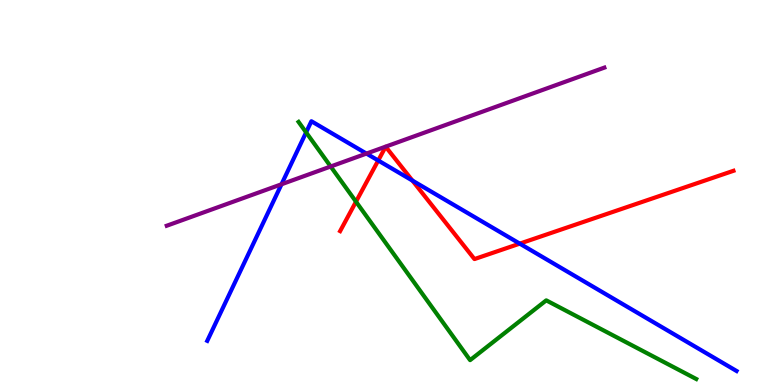[{'lines': ['blue', 'red'], 'intersections': [{'x': 4.88, 'y': 5.83}, {'x': 5.32, 'y': 5.31}, {'x': 6.71, 'y': 3.67}]}, {'lines': ['green', 'red'], 'intersections': [{'x': 4.59, 'y': 4.76}]}, {'lines': ['purple', 'red'], 'intersections': []}, {'lines': ['blue', 'green'], 'intersections': [{'x': 3.95, 'y': 6.56}]}, {'lines': ['blue', 'purple'], 'intersections': [{'x': 3.63, 'y': 5.21}, {'x': 4.73, 'y': 6.01}]}, {'lines': ['green', 'purple'], 'intersections': [{'x': 4.27, 'y': 5.68}]}]